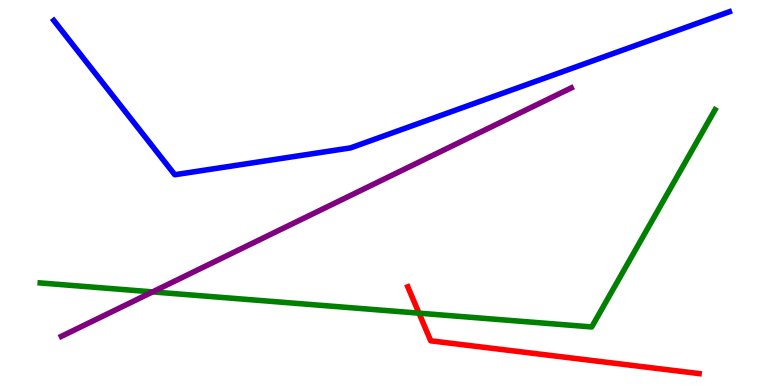[{'lines': ['blue', 'red'], 'intersections': []}, {'lines': ['green', 'red'], 'intersections': [{'x': 5.41, 'y': 1.87}]}, {'lines': ['purple', 'red'], 'intersections': []}, {'lines': ['blue', 'green'], 'intersections': []}, {'lines': ['blue', 'purple'], 'intersections': []}, {'lines': ['green', 'purple'], 'intersections': [{'x': 1.97, 'y': 2.42}]}]